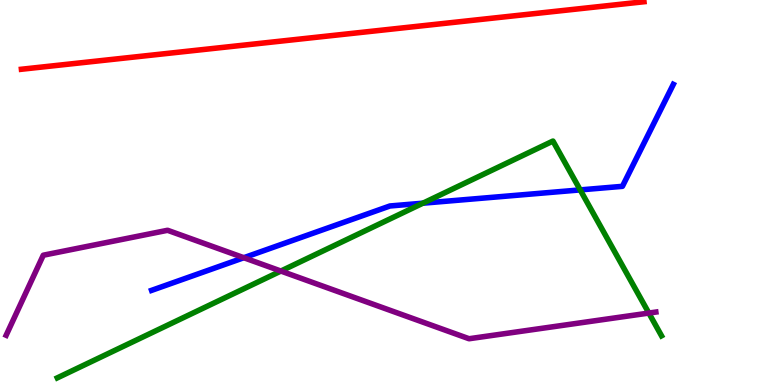[{'lines': ['blue', 'red'], 'intersections': []}, {'lines': ['green', 'red'], 'intersections': []}, {'lines': ['purple', 'red'], 'intersections': []}, {'lines': ['blue', 'green'], 'intersections': [{'x': 5.46, 'y': 4.72}, {'x': 7.49, 'y': 5.07}]}, {'lines': ['blue', 'purple'], 'intersections': [{'x': 3.15, 'y': 3.31}]}, {'lines': ['green', 'purple'], 'intersections': [{'x': 3.62, 'y': 2.96}, {'x': 8.37, 'y': 1.87}]}]